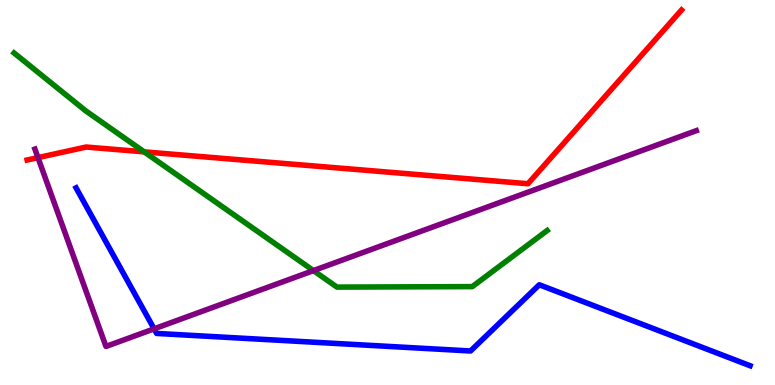[{'lines': ['blue', 'red'], 'intersections': []}, {'lines': ['green', 'red'], 'intersections': [{'x': 1.86, 'y': 6.06}]}, {'lines': ['purple', 'red'], 'intersections': [{'x': 0.49, 'y': 5.91}]}, {'lines': ['blue', 'green'], 'intersections': []}, {'lines': ['blue', 'purple'], 'intersections': [{'x': 1.99, 'y': 1.46}]}, {'lines': ['green', 'purple'], 'intersections': [{'x': 4.04, 'y': 2.97}]}]